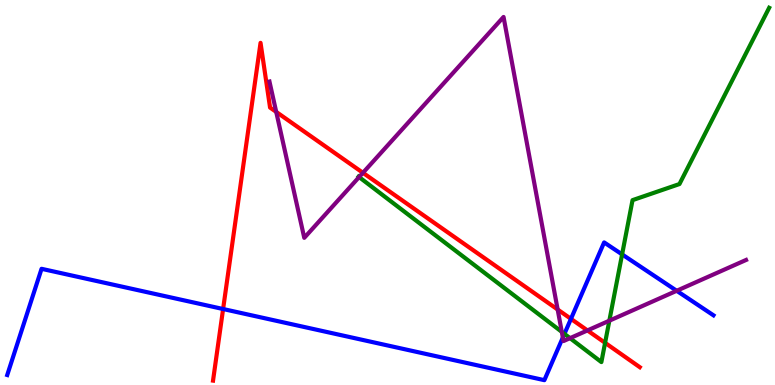[{'lines': ['blue', 'red'], 'intersections': [{'x': 2.88, 'y': 1.97}, {'x': 7.37, 'y': 1.72}]}, {'lines': ['green', 'red'], 'intersections': [{'x': 7.81, 'y': 1.1}]}, {'lines': ['purple', 'red'], 'intersections': [{'x': 3.56, 'y': 7.09}, {'x': 4.68, 'y': 5.51}, {'x': 7.2, 'y': 1.96}, {'x': 7.58, 'y': 1.42}]}, {'lines': ['blue', 'green'], 'intersections': [{'x': 7.28, 'y': 1.33}, {'x': 8.03, 'y': 3.39}]}, {'lines': ['blue', 'purple'], 'intersections': [{'x': 7.26, 'y': 1.23}, {'x': 8.73, 'y': 2.45}]}, {'lines': ['green', 'purple'], 'intersections': [{'x': 4.63, 'y': 5.4}, {'x': 7.25, 'y': 1.38}, {'x': 7.36, 'y': 1.22}, {'x': 7.86, 'y': 1.67}]}]